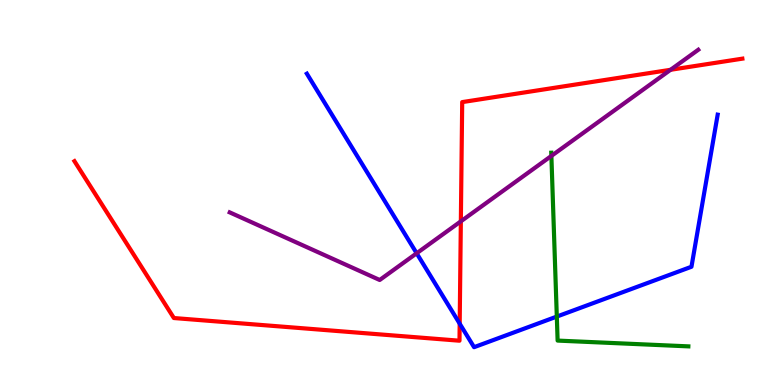[{'lines': ['blue', 'red'], 'intersections': [{'x': 5.93, 'y': 1.59}]}, {'lines': ['green', 'red'], 'intersections': []}, {'lines': ['purple', 'red'], 'intersections': [{'x': 5.95, 'y': 4.25}, {'x': 8.65, 'y': 8.19}]}, {'lines': ['blue', 'green'], 'intersections': [{'x': 7.18, 'y': 1.78}]}, {'lines': ['blue', 'purple'], 'intersections': [{'x': 5.38, 'y': 3.42}]}, {'lines': ['green', 'purple'], 'intersections': [{'x': 7.11, 'y': 5.95}]}]